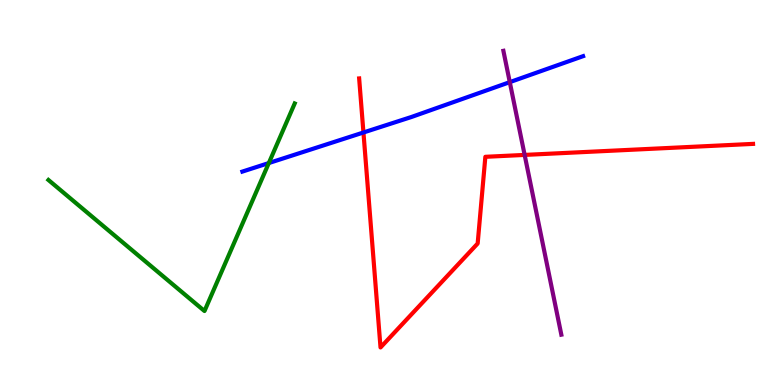[{'lines': ['blue', 'red'], 'intersections': [{'x': 4.69, 'y': 6.56}]}, {'lines': ['green', 'red'], 'intersections': []}, {'lines': ['purple', 'red'], 'intersections': [{'x': 6.77, 'y': 5.98}]}, {'lines': ['blue', 'green'], 'intersections': [{'x': 3.47, 'y': 5.76}]}, {'lines': ['blue', 'purple'], 'intersections': [{'x': 6.58, 'y': 7.87}]}, {'lines': ['green', 'purple'], 'intersections': []}]